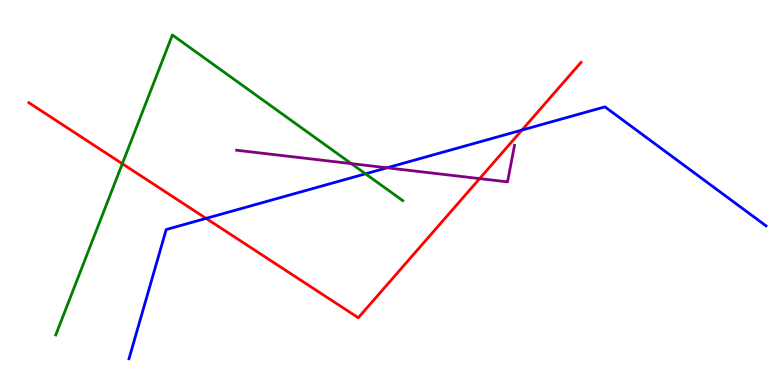[{'lines': ['blue', 'red'], 'intersections': [{'x': 2.66, 'y': 4.33}, {'x': 6.74, 'y': 6.62}]}, {'lines': ['green', 'red'], 'intersections': [{'x': 1.58, 'y': 5.75}]}, {'lines': ['purple', 'red'], 'intersections': [{'x': 6.19, 'y': 5.36}]}, {'lines': ['blue', 'green'], 'intersections': [{'x': 4.72, 'y': 5.49}]}, {'lines': ['blue', 'purple'], 'intersections': [{'x': 4.99, 'y': 5.64}]}, {'lines': ['green', 'purple'], 'intersections': [{'x': 4.53, 'y': 5.75}]}]